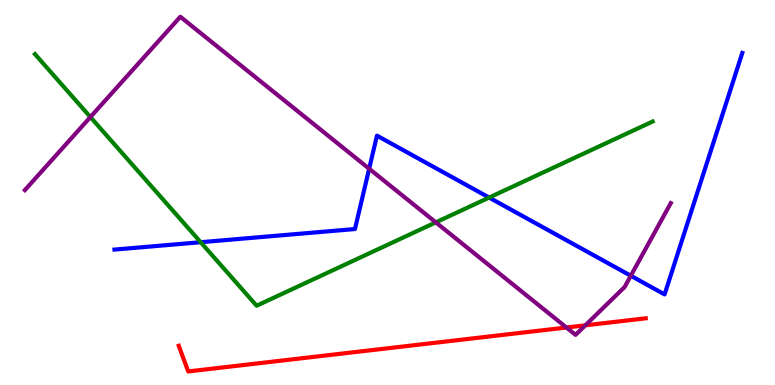[{'lines': ['blue', 'red'], 'intersections': []}, {'lines': ['green', 'red'], 'intersections': []}, {'lines': ['purple', 'red'], 'intersections': [{'x': 7.31, 'y': 1.49}, {'x': 7.55, 'y': 1.55}]}, {'lines': ['blue', 'green'], 'intersections': [{'x': 2.59, 'y': 3.71}, {'x': 6.31, 'y': 4.87}]}, {'lines': ['blue', 'purple'], 'intersections': [{'x': 4.76, 'y': 5.62}, {'x': 8.14, 'y': 2.84}]}, {'lines': ['green', 'purple'], 'intersections': [{'x': 1.17, 'y': 6.96}, {'x': 5.62, 'y': 4.22}]}]